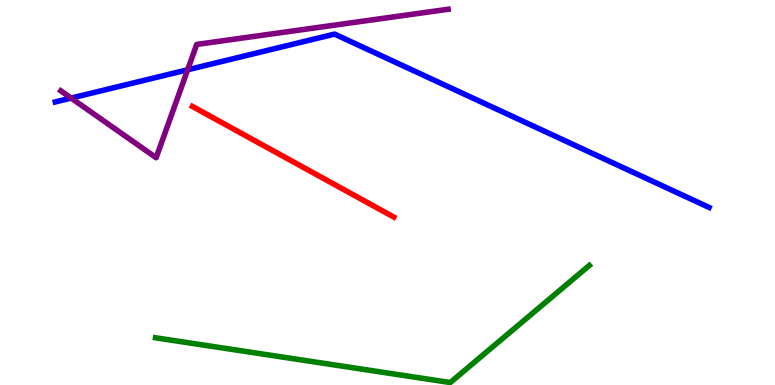[{'lines': ['blue', 'red'], 'intersections': []}, {'lines': ['green', 'red'], 'intersections': []}, {'lines': ['purple', 'red'], 'intersections': []}, {'lines': ['blue', 'green'], 'intersections': []}, {'lines': ['blue', 'purple'], 'intersections': [{'x': 0.918, 'y': 7.45}, {'x': 2.42, 'y': 8.19}]}, {'lines': ['green', 'purple'], 'intersections': []}]